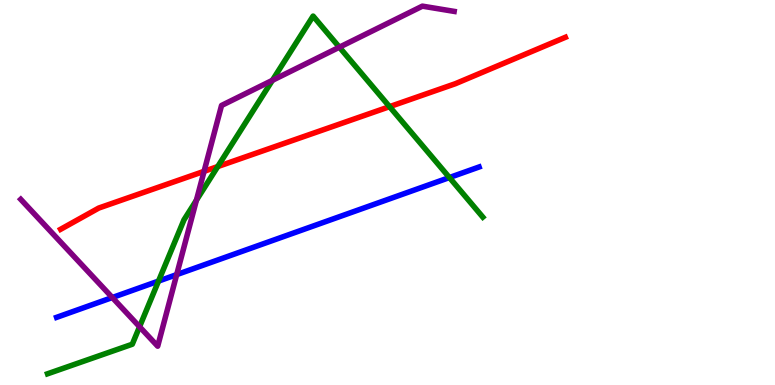[{'lines': ['blue', 'red'], 'intersections': []}, {'lines': ['green', 'red'], 'intersections': [{'x': 2.81, 'y': 5.67}, {'x': 5.03, 'y': 7.23}]}, {'lines': ['purple', 'red'], 'intersections': [{'x': 2.63, 'y': 5.55}]}, {'lines': ['blue', 'green'], 'intersections': [{'x': 2.05, 'y': 2.7}, {'x': 5.8, 'y': 5.39}]}, {'lines': ['blue', 'purple'], 'intersections': [{'x': 1.45, 'y': 2.27}, {'x': 2.28, 'y': 2.87}]}, {'lines': ['green', 'purple'], 'intersections': [{'x': 1.8, 'y': 1.51}, {'x': 2.53, 'y': 4.8}, {'x': 3.51, 'y': 7.91}, {'x': 4.38, 'y': 8.77}]}]